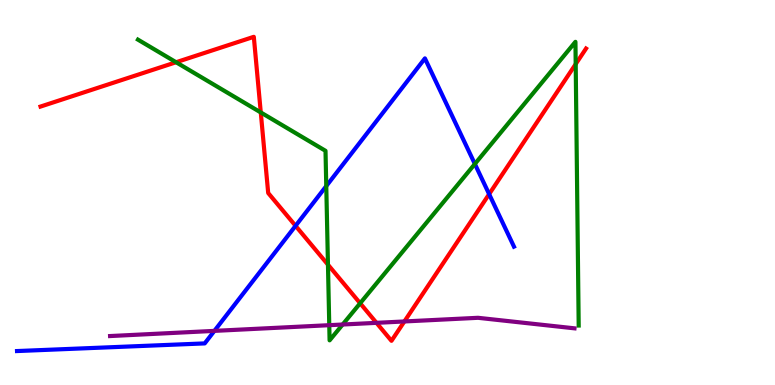[{'lines': ['blue', 'red'], 'intersections': [{'x': 3.81, 'y': 4.13}, {'x': 6.31, 'y': 4.96}]}, {'lines': ['green', 'red'], 'intersections': [{'x': 2.27, 'y': 8.38}, {'x': 3.36, 'y': 7.08}, {'x': 4.23, 'y': 3.13}, {'x': 4.65, 'y': 2.12}, {'x': 7.43, 'y': 8.34}]}, {'lines': ['purple', 'red'], 'intersections': [{'x': 4.86, 'y': 1.61}, {'x': 5.22, 'y': 1.65}]}, {'lines': ['blue', 'green'], 'intersections': [{'x': 4.21, 'y': 5.17}, {'x': 6.13, 'y': 5.74}]}, {'lines': ['blue', 'purple'], 'intersections': [{'x': 2.77, 'y': 1.41}]}, {'lines': ['green', 'purple'], 'intersections': [{'x': 4.25, 'y': 1.55}, {'x': 4.42, 'y': 1.57}]}]